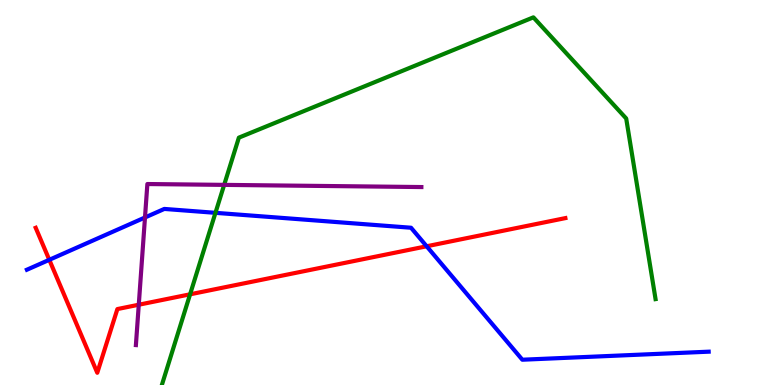[{'lines': ['blue', 'red'], 'intersections': [{'x': 0.636, 'y': 3.25}, {'x': 5.51, 'y': 3.6}]}, {'lines': ['green', 'red'], 'intersections': [{'x': 2.45, 'y': 2.36}]}, {'lines': ['purple', 'red'], 'intersections': [{'x': 1.79, 'y': 2.09}]}, {'lines': ['blue', 'green'], 'intersections': [{'x': 2.78, 'y': 4.47}]}, {'lines': ['blue', 'purple'], 'intersections': [{'x': 1.87, 'y': 4.35}]}, {'lines': ['green', 'purple'], 'intersections': [{'x': 2.89, 'y': 5.2}]}]